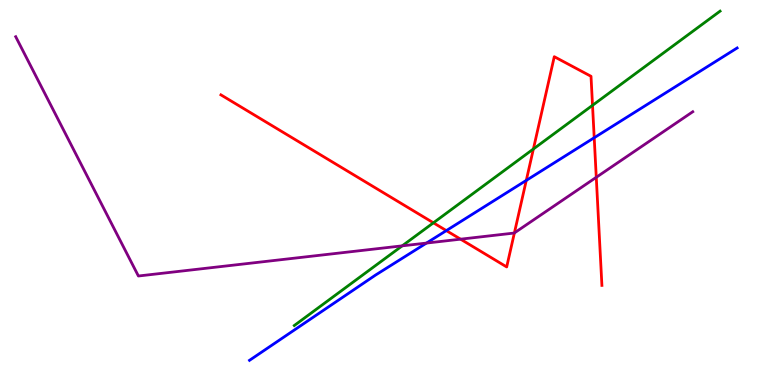[{'lines': ['blue', 'red'], 'intersections': [{'x': 5.76, 'y': 4.01}, {'x': 6.79, 'y': 5.31}, {'x': 7.67, 'y': 6.42}]}, {'lines': ['green', 'red'], 'intersections': [{'x': 5.59, 'y': 4.21}, {'x': 6.88, 'y': 6.13}, {'x': 7.65, 'y': 7.26}]}, {'lines': ['purple', 'red'], 'intersections': [{'x': 5.94, 'y': 3.79}, {'x': 6.64, 'y': 3.95}, {'x': 7.69, 'y': 5.39}]}, {'lines': ['blue', 'green'], 'intersections': []}, {'lines': ['blue', 'purple'], 'intersections': [{'x': 5.5, 'y': 3.69}]}, {'lines': ['green', 'purple'], 'intersections': [{'x': 5.19, 'y': 3.61}]}]